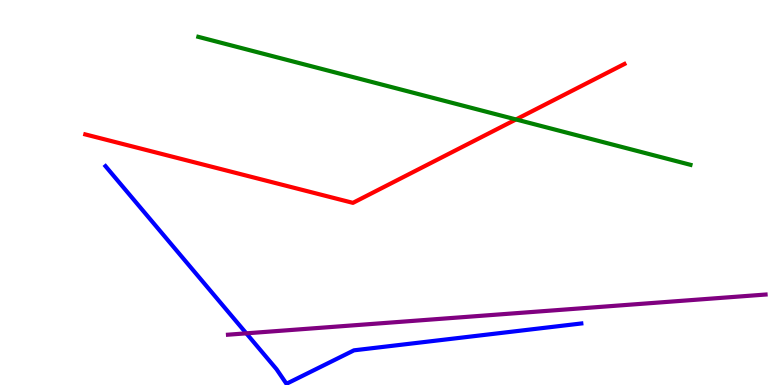[{'lines': ['blue', 'red'], 'intersections': []}, {'lines': ['green', 'red'], 'intersections': [{'x': 6.66, 'y': 6.9}]}, {'lines': ['purple', 'red'], 'intersections': []}, {'lines': ['blue', 'green'], 'intersections': []}, {'lines': ['blue', 'purple'], 'intersections': [{'x': 3.18, 'y': 1.34}]}, {'lines': ['green', 'purple'], 'intersections': []}]